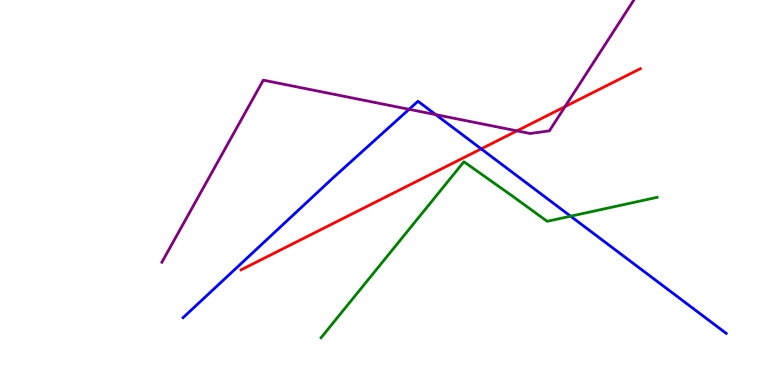[{'lines': ['blue', 'red'], 'intersections': [{'x': 6.21, 'y': 6.13}]}, {'lines': ['green', 'red'], 'intersections': []}, {'lines': ['purple', 'red'], 'intersections': [{'x': 6.67, 'y': 6.6}, {'x': 7.29, 'y': 7.23}]}, {'lines': ['blue', 'green'], 'intersections': [{'x': 7.36, 'y': 4.38}]}, {'lines': ['blue', 'purple'], 'intersections': [{'x': 5.28, 'y': 7.16}, {'x': 5.62, 'y': 7.02}]}, {'lines': ['green', 'purple'], 'intersections': []}]